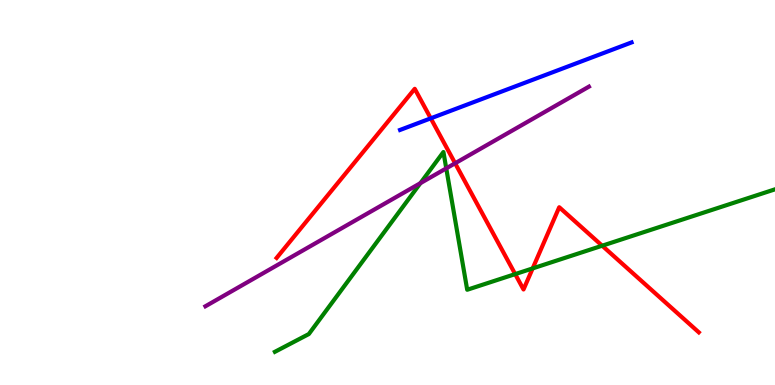[{'lines': ['blue', 'red'], 'intersections': [{'x': 5.56, 'y': 6.93}]}, {'lines': ['green', 'red'], 'intersections': [{'x': 6.65, 'y': 2.88}, {'x': 6.87, 'y': 3.03}, {'x': 7.77, 'y': 3.62}]}, {'lines': ['purple', 'red'], 'intersections': [{'x': 5.87, 'y': 5.76}]}, {'lines': ['blue', 'green'], 'intersections': []}, {'lines': ['blue', 'purple'], 'intersections': []}, {'lines': ['green', 'purple'], 'intersections': [{'x': 5.42, 'y': 5.24}, {'x': 5.76, 'y': 5.63}]}]